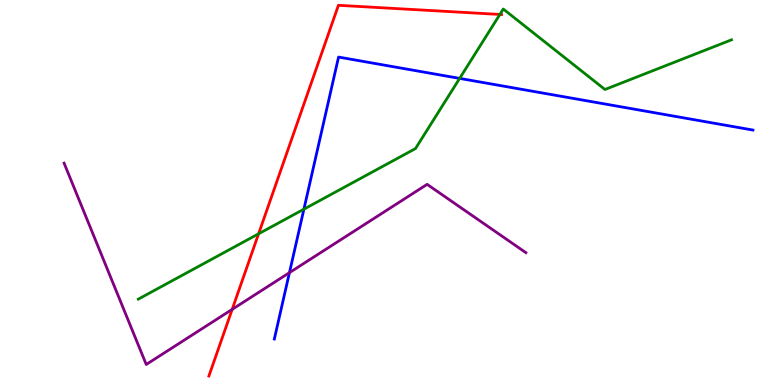[{'lines': ['blue', 'red'], 'intersections': []}, {'lines': ['green', 'red'], 'intersections': [{'x': 3.34, 'y': 3.93}, {'x': 6.45, 'y': 9.62}]}, {'lines': ['purple', 'red'], 'intersections': [{'x': 3.0, 'y': 1.96}]}, {'lines': ['blue', 'green'], 'intersections': [{'x': 3.92, 'y': 4.57}, {'x': 5.93, 'y': 7.96}]}, {'lines': ['blue', 'purple'], 'intersections': [{'x': 3.73, 'y': 2.92}]}, {'lines': ['green', 'purple'], 'intersections': []}]